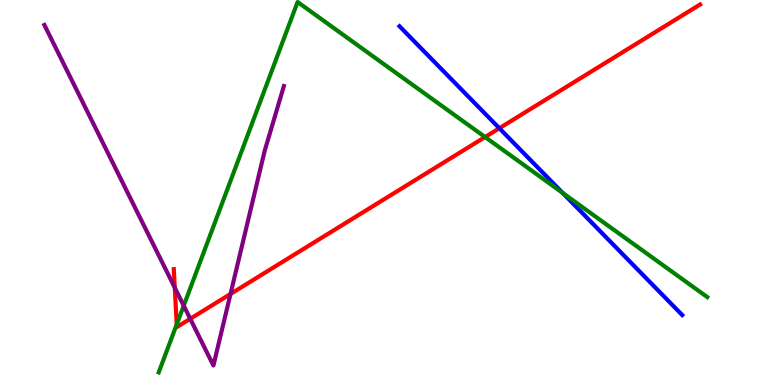[{'lines': ['blue', 'red'], 'intersections': [{'x': 6.44, 'y': 6.67}]}, {'lines': ['green', 'red'], 'intersections': [{'x': 2.28, 'y': 1.57}, {'x': 6.26, 'y': 6.44}]}, {'lines': ['purple', 'red'], 'intersections': [{'x': 2.26, 'y': 2.53}, {'x': 2.45, 'y': 1.72}, {'x': 2.97, 'y': 2.36}]}, {'lines': ['blue', 'green'], 'intersections': [{'x': 7.26, 'y': 4.99}]}, {'lines': ['blue', 'purple'], 'intersections': []}, {'lines': ['green', 'purple'], 'intersections': [{'x': 2.37, 'y': 2.06}]}]